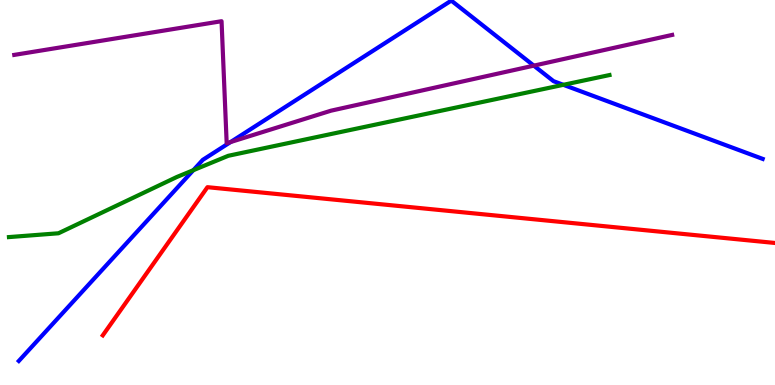[{'lines': ['blue', 'red'], 'intersections': []}, {'lines': ['green', 'red'], 'intersections': []}, {'lines': ['purple', 'red'], 'intersections': []}, {'lines': ['blue', 'green'], 'intersections': [{'x': 2.49, 'y': 5.58}, {'x': 7.27, 'y': 7.8}]}, {'lines': ['blue', 'purple'], 'intersections': [{'x': 2.97, 'y': 6.31}, {'x': 6.89, 'y': 8.3}]}, {'lines': ['green', 'purple'], 'intersections': []}]